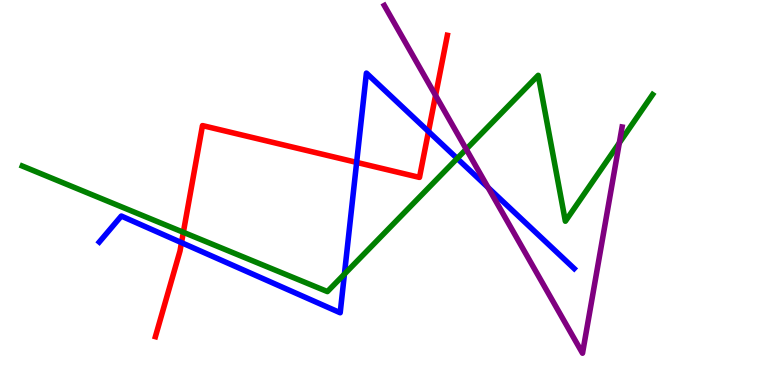[{'lines': ['blue', 'red'], 'intersections': [{'x': 2.34, 'y': 3.7}, {'x': 4.6, 'y': 5.78}, {'x': 5.53, 'y': 6.58}]}, {'lines': ['green', 'red'], 'intersections': [{'x': 2.37, 'y': 3.97}]}, {'lines': ['purple', 'red'], 'intersections': [{'x': 5.62, 'y': 7.52}]}, {'lines': ['blue', 'green'], 'intersections': [{'x': 4.44, 'y': 2.88}, {'x': 5.9, 'y': 5.88}]}, {'lines': ['blue', 'purple'], 'intersections': [{'x': 6.3, 'y': 5.13}]}, {'lines': ['green', 'purple'], 'intersections': [{'x': 6.02, 'y': 6.13}, {'x': 7.99, 'y': 6.29}]}]